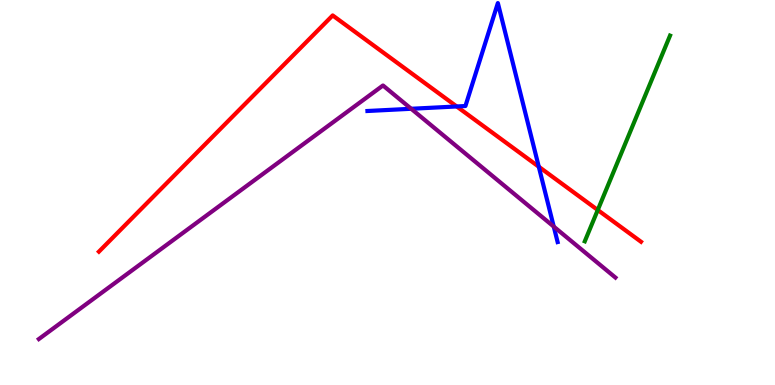[{'lines': ['blue', 'red'], 'intersections': [{'x': 5.89, 'y': 7.23}, {'x': 6.95, 'y': 5.67}]}, {'lines': ['green', 'red'], 'intersections': [{'x': 7.71, 'y': 4.55}]}, {'lines': ['purple', 'red'], 'intersections': []}, {'lines': ['blue', 'green'], 'intersections': []}, {'lines': ['blue', 'purple'], 'intersections': [{'x': 5.31, 'y': 7.17}, {'x': 7.15, 'y': 4.11}]}, {'lines': ['green', 'purple'], 'intersections': []}]